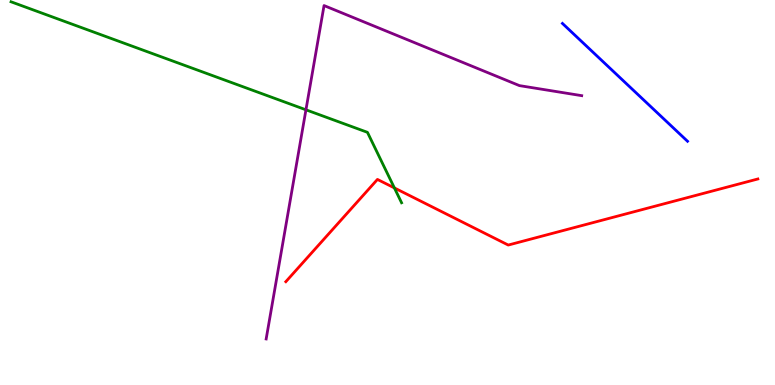[{'lines': ['blue', 'red'], 'intersections': []}, {'lines': ['green', 'red'], 'intersections': [{'x': 5.09, 'y': 5.12}]}, {'lines': ['purple', 'red'], 'intersections': []}, {'lines': ['blue', 'green'], 'intersections': []}, {'lines': ['blue', 'purple'], 'intersections': []}, {'lines': ['green', 'purple'], 'intersections': [{'x': 3.95, 'y': 7.15}]}]